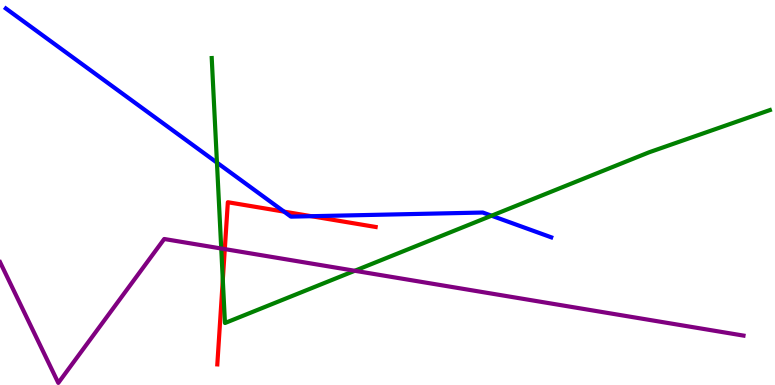[{'lines': ['blue', 'red'], 'intersections': [{'x': 3.67, 'y': 4.5}, {'x': 4.02, 'y': 4.38}]}, {'lines': ['green', 'red'], 'intersections': [{'x': 2.87, 'y': 2.73}]}, {'lines': ['purple', 'red'], 'intersections': [{'x': 2.9, 'y': 3.53}]}, {'lines': ['blue', 'green'], 'intersections': [{'x': 2.8, 'y': 5.78}, {'x': 6.34, 'y': 4.4}]}, {'lines': ['blue', 'purple'], 'intersections': []}, {'lines': ['green', 'purple'], 'intersections': [{'x': 2.85, 'y': 3.55}, {'x': 4.58, 'y': 2.97}]}]